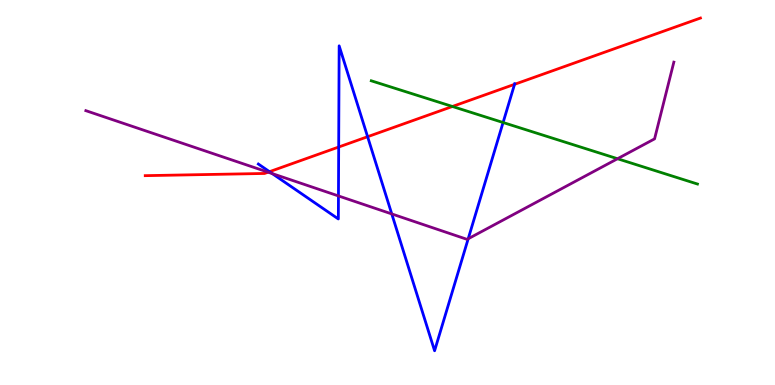[{'lines': ['blue', 'red'], 'intersections': [{'x': 3.48, 'y': 5.54}, {'x': 4.37, 'y': 6.18}, {'x': 4.74, 'y': 6.45}, {'x': 6.64, 'y': 7.81}]}, {'lines': ['green', 'red'], 'intersections': [{'x': 5.84, 'y': 7.23}]}, {'lines': ['purple', 'red'], 'intersections': [{'x': 3.46, 'y': 5.53}]}, {'lines': ['blue', 'green'], 'intersections': [{'x': 6.49, 'y': 6.82}]}, {'lines': ['blue', 'purple'], 'intersections': [{'x': 3.51, 'y': 5.49}, {'x': 4.37, 'y': 4.91}, {'x': 5.06, 'y': 4.44}, {'x': 6.04, 'y': 3.8}]}, {'lines': ['green', 'purple'], 'intersections': [{'x': 7.97, 'y': 5.88}]}]